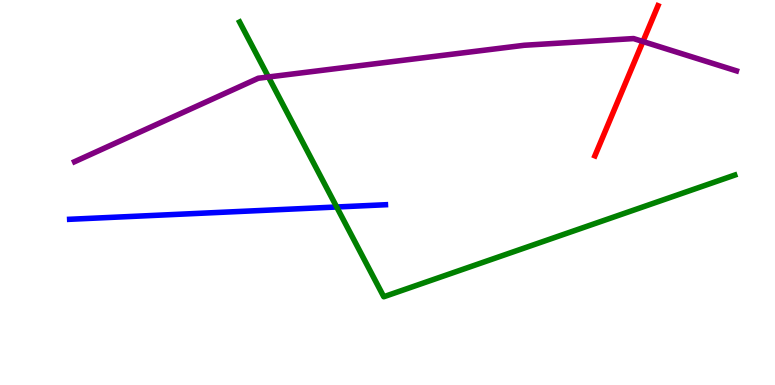[{'lines': ['blue', 'red'], 'intersections': []}, {'lines': ['green', 'red'], 'intersections': []}, {'lines': ['purple', 'red'], 'intersections': [{'x': 8.3, 'y': 8.92}]}, {'lines': ['blue', 'green'], 'intersections': [{'x': 4.34, 'y': 4.62}]}, {'lines': ['blue', 'purple'], 'intersections': []}, {'lines': ['green', 'purple'], 'intersections': [{'x': 3.46, 'y': 8.0}]}]